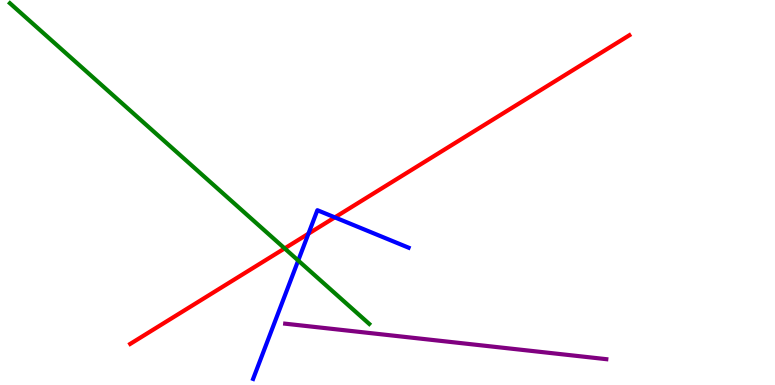[{'lines': ['blue', 'red'], 'intersections': [{'x': 3.98, 'y': 3.93}, {'x': 4.32, 'y': 4.35}]}, {'lines': ['green', 'red'], 'intersections': [{'x': 3.67, 'y': 3.55}]}, {'lines': ['purple', 'red'], 'intersections': []}, {'lines': ['blue', 'green'], 'intersections': [{'x': 3.85, 'y': 3.23}]}, {'lines': ['blue', 'purple'], 'intersections': []}, {'lines': ['green', 'purple'], 'intersections': []}]